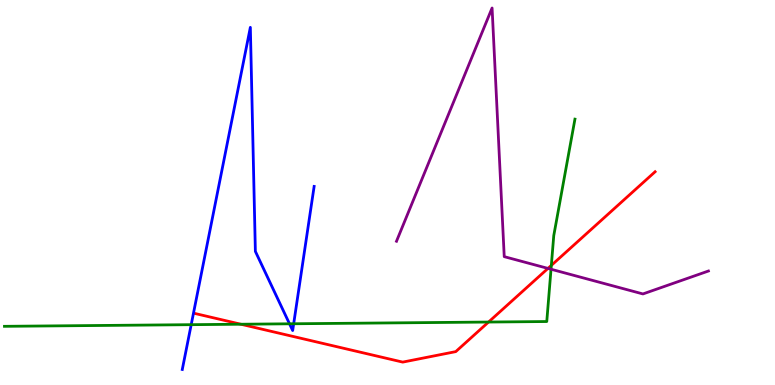[{'lines': ['blue', 'red'], 'intersections': []}, {'lines': ['green', 'red'], 'intersections': [{'x': 3.11, 'y': 1.58}, {'x': 6.3, 'y': 1.64}, {'x': 7.11, 'y': 3.11}]}, {'lines': ['purple', 'red'], 'intersections': [{'x': 7.07, 'y': 3.03}]}, {'lines': ['blue', 'green'], 'intersections': [{'x': 2.47, 'y': 1.57}, {'x': 3.74, 'y': 1.59}, {'x': 3.79, 'y': 1.59}]}, {'lines': ['blue', 'purple'], 'intersections': []}, {'lines': ['green', 'purple'], 'intersections': [{'x': 7.11, 'y': 3.01}]}]